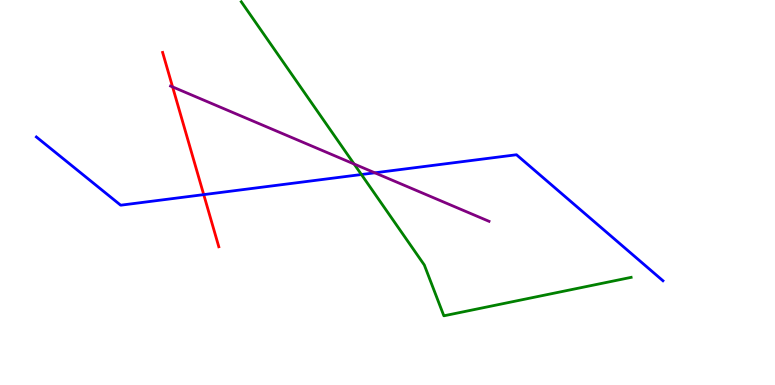[{'lines': ['blue', 'red'], 'intersections': [{'x': 2.63, 'y': 4.94}]}, {'lines': ['green', 'red'], 'intersections': []}, {'lines': ['purple', 'red'], 'intersections': [{'x': 2.23, 'y': 7.74}]}, {'lines': ['blue', 'green'], 'intersections': [{'x': 4.66, 'y': 5.47}]}, {'lines': ['blue', 'purple'], 'intersections': [{'x': 4.84, 'y': 5.51}]}, {'lines': ['green', 'purple'], 'intersections': [{'x': 4.57, 'y': 5.74}]}]